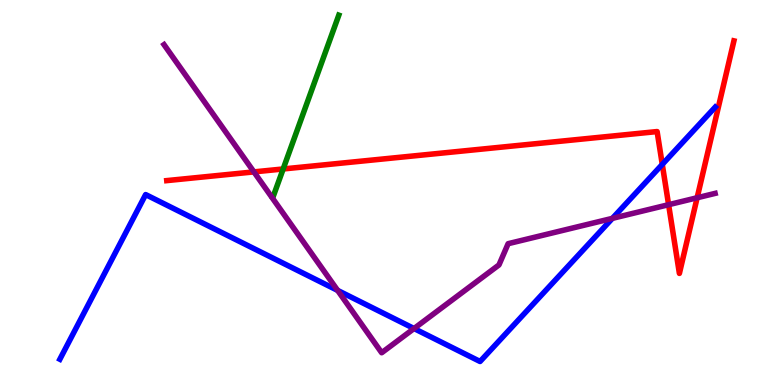[{'lines': ['blue', 'red'], 'intersections': [{'x': 8.55, 'y': 5.73}]}, {'lines': ['green', 'red'], 'intersections': [{'x': 3.65, 'y': 5.61}]}, {'lines': ['purple', 'red'], 'intersections': [{'x': 3.28, 'y': 5.54}, {'x': 8.63, 'y': 4.68}, {'x': 9.0, 'y': 4.86}]}, {'lines': ['blue', 'green'], 'intersections': []}, {'lines': ['blue', 'purple'], 'intersections': [{'x': 4.36, 'y': 2.46}, {'x': 5.34, 'y': 1.47}, {'x': 7.9, 'y': 4.33}]}, {'lines': ['green', 'purple'], 'intersections': []}]